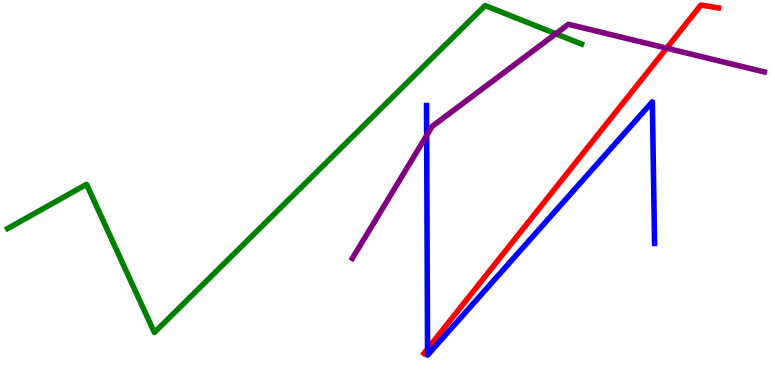[{'lines': ['blue', 'red'], 'intersections': [{'x': 5.52, 'y': 0.937}]}, {'lines': ['green', 'red'], 'intersections': []}, {'lines': ['purple', 'red'], 'intersections': [{'x': 8.6, 'y': 8.75}]}, {'lines': ['blue', 'green'], 'intersections': []}, {'lines': ['blue', 'purple'], 'intersections': [{'x': 5.51, 'y': 6.48}]}, {'lines': ['green', 'purple'], 'intersections': [{'x': 7.17, 'y': 9.12}]}]